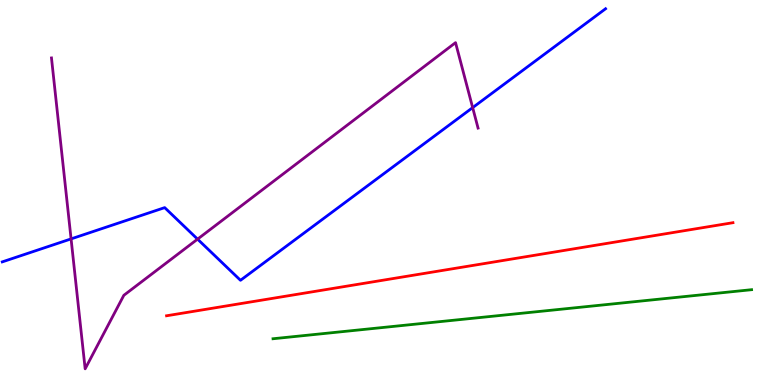[{'lines': ['blue', 'red'], 'intersections': []}, {'lines': ['green', 'red'], 'intersections': []}, {'lines': ['purple', 'red'], 'intersections': []}, {'lines': ['blue', 'green'], 'intersections': []}, {'lines': ['blue', 'purple'], 'intersections': [{'x': 0.917, 'y': 3.8}, {'x': 2.55, 'y': 3.79}, {'x': 6.1, 'y': 7.2}]}, {'lines': ['green', 'purple'], 'intersections': []}]